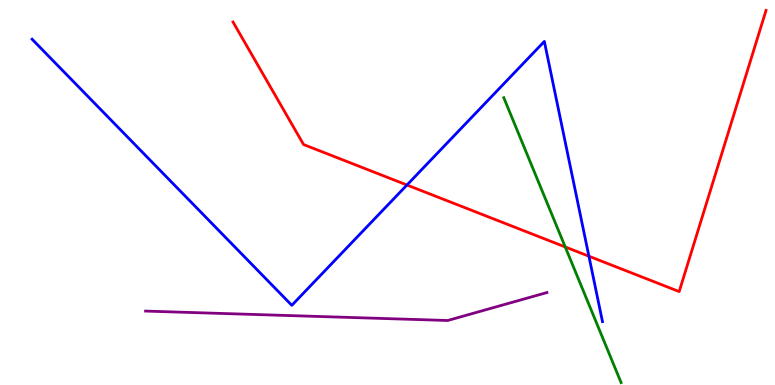[{'lines': ['blue', 'red'], 'intersections': [{'x': 5.25, 'y': 5.19}, {'x': 7.6, 'y': 3.34}]}, {'lines': ['green', 'red'], 'intersections': [{'x': 7.29, 'y': 3.59}]}, {'lines': ['purple', 'red'], 'intersections': []}, {'lines': ['blue', 'green'], 'intersections': []}, {'lines': ['blue', 'purple'], 'intersections': []}, {'lines': ['green', 'purple'], 'intersections': []}]